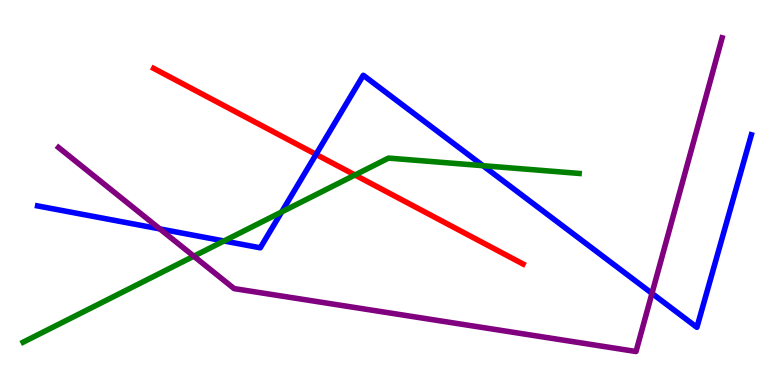[{'lines': ['blue', 'red'], 'intersections': [{'x': 4.08, 'y': 5.99}]}, {'lines': ['green', 'red'], 'intersections': [{'x': 4.58, 'y': 5.45}]}, {'lines': ['purple', 'red'], 'intersections': []}, {'lines': ['blue', 'green'], 'intersections': [{'x': 2.89, 'y': 3.74}, {'x': 3.63, 'y': 4.5}, {'x': 6.23, 'y': 5.7}]}, {'lines': ['blue', 'purple'], 'intersections': [{'x': 2.06, 'y': 4.05}, {'x': 8.41, 'y': 2.38}]}, {'lines': ['green', 'purple'], 'intersections': [{'x': 2.5, 'y': 3.35}]}]